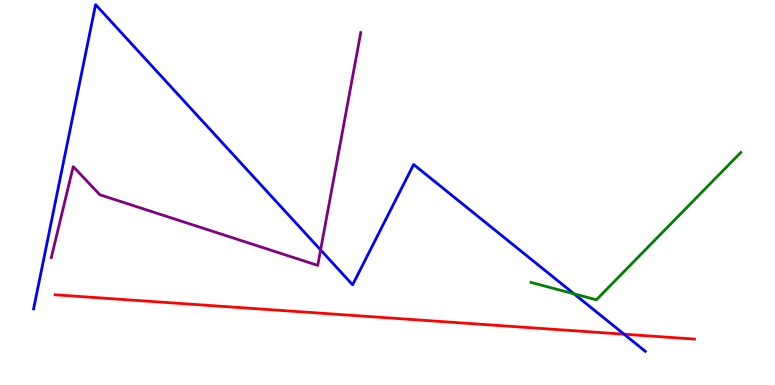[{'lines': ['blue', 'red'], 'intersections': [{'x': 8.05, 'y': 1.32}]}, {'lines': ['green', 'red'], 'intersections': []}, {'lines': ['purple', 'red'], 'intersections': []}, {'lines': ['blue', 'green'], 'intersections': [{'x': 7.41, 'y': 2.37}]}, {'lines': ['blue', 'purple'], 'intersections': [{'x': 4.14, 'y': 3.51}]}, {'lines': ['green', 'purple'], 'intersections': []}]